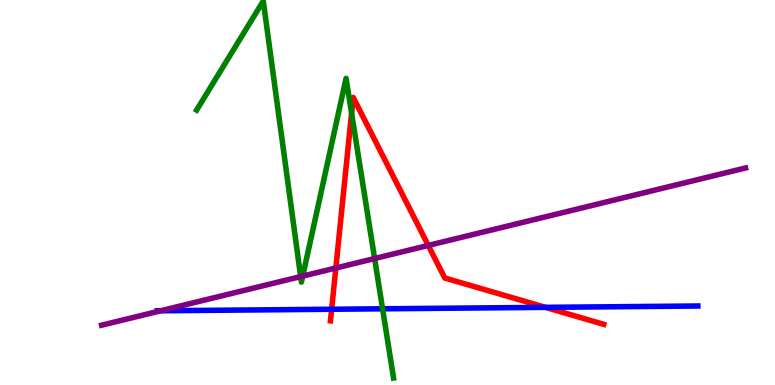[{'lines': ['blue', 'red'], 'intersections': [{'x': 4.28, 'y': 1.97}, {'x': 7.04, 'y': 2.02}]}, {'lines': ['green', 'red'], 'intersections': [{'x': 4.54, 'y': 7.06}]}, {'lines': ['purple', 'red'], 'intersections': [{'x': 4.33, 'y': 3.04}, {'x': 5.53, 'y': 3.63}]}, {'lines': ['blue', 'green'], 'intersections': [{'x': 4.94, 'y': 1.98}]}, {'lines': ['blue', 'purple'], 'intersections': [{'x': 2.07, 'y': 1.93}]}, {'lines': ['green', 'purple'], 'intersections': [{'x': 3.88, 'y': 2.82}, {'x': 3.91, 'y': 2.83}, {'x': 4.83, 'y': 3.28}]}]